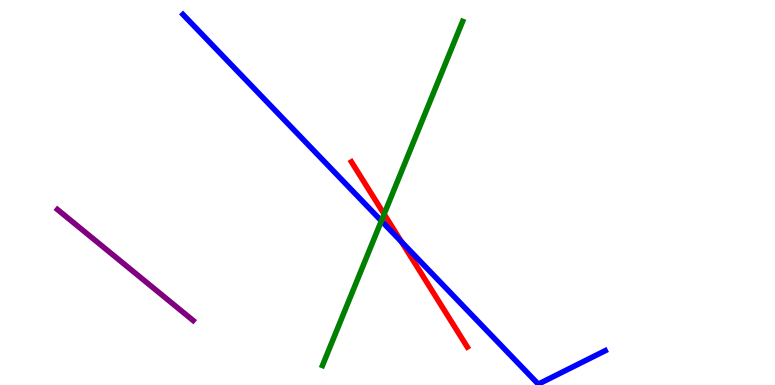[{'lines': ['blue', 'red'], 'intersections': [{'x': 5.18, 'y': 3.72}]}, {'lines': ['green', 'red'], 'intersections': [{'x': 4.96, 'y': 4.44}]}, {'lines': ['purple', 'red'], 'intersections': []}, {'lines': ['blue', 'green'], 'intersections': [{'x': 4.92, 'y': 4.26}]}, {'lines': ['blue', 'purple'], 'intersections': []}, {'lines': ['green', 'purple'], 'intersections': []}]